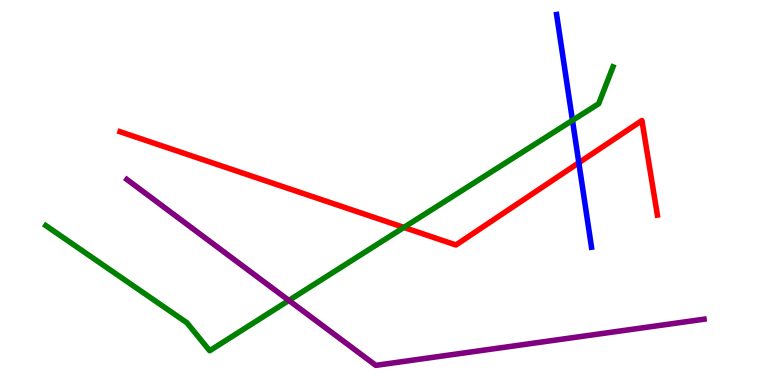[{'lines': ['blue', 'red'], 'intersections': [{'x': 7.47, 'y': 5.77}]}, {'lines': ['green', 'red'], 'intersections': [{'x': 5.21, 'y': 4.09}]}, {'lines': ['purple', 'red'], 'intersections': []}, {'lines': ['blue', 'green'], 'intersections': [{'x': 7.39, 'y': 6.87}]}, {'lines': ['blue', 'purple'], 'intersections': []}, {'lines': ['green', 'purple'], 'intersections': [{'x': 3.73, 'y': 2.2}]}]